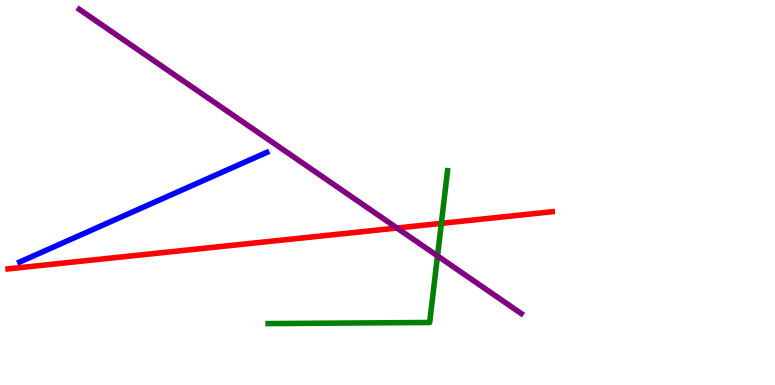[{'lines': ['blue', 'red'], 'intersections': []}, {'lines': ['green', 'red'], 'intersections': [{'x': 5.69, 'y': 4.2}]}, {'lines': ['purple', 'red'], 'intersections': [{'x': 5.12, 'y': 4.08}]}, {'lines': ['blue', 'green'], 'intersections': []}, {'lines': ['blue', 'purple'], 'intersections': []}, {'lines': ['green', 'purple'], 'intersections': [{'x': 5.65, 'y': 3.35}]}]